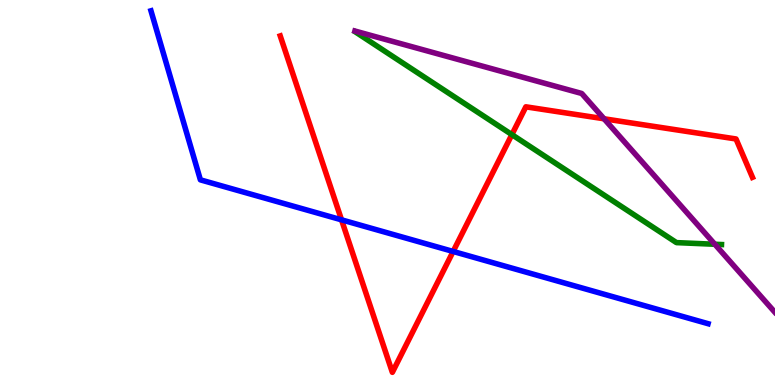[{'lines': ['blue', 'red'], 'intersections': [{'x': 4.41, 'y': 4.29}, {'x': 5.85, 'y': 3.47}]}, {'lines': ['green', 'red'], 'intersections': [{'x': 6.6, 'y': 6.5}]}, {'lines': ['purple', 'red'], 'intersections': [{'x': 7.79, 'y': 6.91}]}, {'lines': ['blue', 'green'], 'intersections': []}, {'lines': ['blue', 'purple'], 'intersections': []}, {'lines': ['green', 'purple'], 'intersections': [{'x': 9.22, 'y': 3.66}]}]